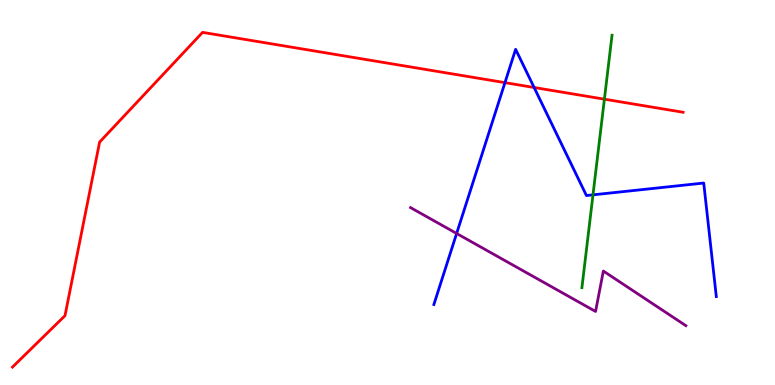[{'lines': ['blue', 'red'], 'intersections': [{'x': 6.52, 'y': 7.85}, {'x': 6.89, 'y': 7.73}]}, {'lines': ['green', 'red'], 'intersections': [{'x': 7.8, 'y': 7.42}]}, {'lines': ['purple', 'red'], 'intersections': []}, {'lines': ['blue', 'green'], 'intersections': [{'x': 7.65, 'y': 4.94}]}, {'lines': ['blue', 'purple'], 'intersections': [{'x': 5.89, 'y': 3.94}]}, {'lines': ['green', 'purple'], 'intersections': []}]